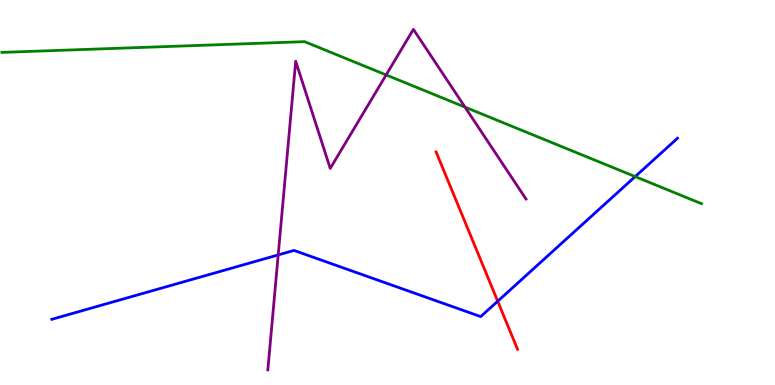[{'lines': ['blue', 'red'], 'intersections': [{'x': 6.42, 'y': 2.18}]}, {'lines': ['green', 'red'], 'intersections': []}, {'lines': ['purple', 'red'], 'intersections': []}, {'lines': ['blue', 'green'], 'intersections': [{'x': 8.2, 'y': 5.41}]}, {'lines': ['blue', 'purple'], 'intersections': [{'x': 3.59, 'y': 3.38}]}, {'lines': ['green', 'purple'], 'intersections': [{'x': 4.98, 'y': 8.05}, {'x': 6.0, 'y': 7.22}]}]